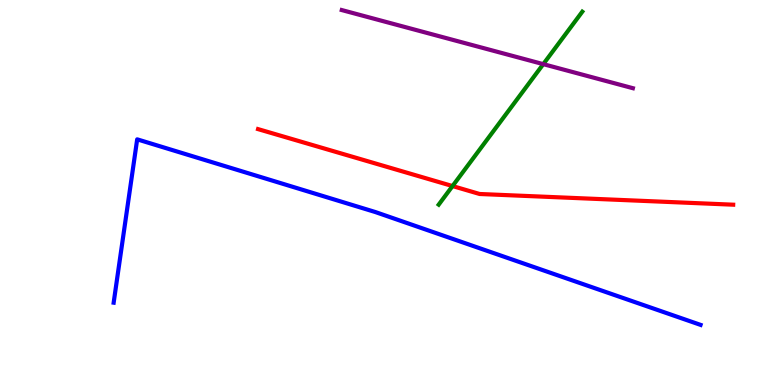[{'lines': ['blue', 'red'], 'intersections': []}, {'lines': ['green', 'red'], 'intersections': [{'x': 5.84, 'y': 5.17}]}, {'lines': ['purple', 'red'], 'intersections': []}, {'lines': ['blue', 'green'], 'intersections': []}, {'lines': ['blue', 'purple'], 'intersections': []}, {'lines': ['green', 'purple'], 'intersections': [{'x': 7.01, 'y': 8.33}]}]